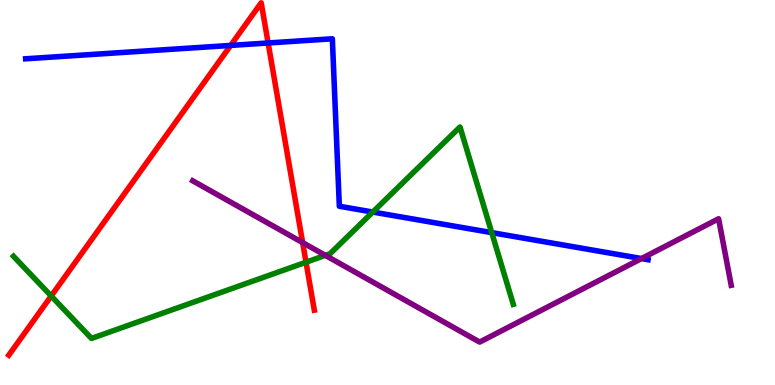[{'lines': ['blue', 'red'], 'intersections': [{'x': 2.98, 'y': 8.82}, {'x': 3.46, 'y': 8.88}]}, {'lines': ['green', 'red'], 'intersections': [{'x': 0.661, 'y': 2.31}, {'x': 3.95, 'y': 3.19}]}, {'lines': ['purple', 'red'], 'intersections': [{'x': 3.9, 'y': 3.7}]}, {'lines': ['blue', 'green'], 'intersections': [{'x': 4.81, 'y': 4.49}, {'x': 6.35, 'y': 3.96}]}, {'lines': ['blue', 'purple'], 'intersections': [{'x': 8.28, 'y': 3.28}]}, {'lines': ['green', 'purple'], 'intersections': [{'x': 4.2, 'y': 3.37}]}]